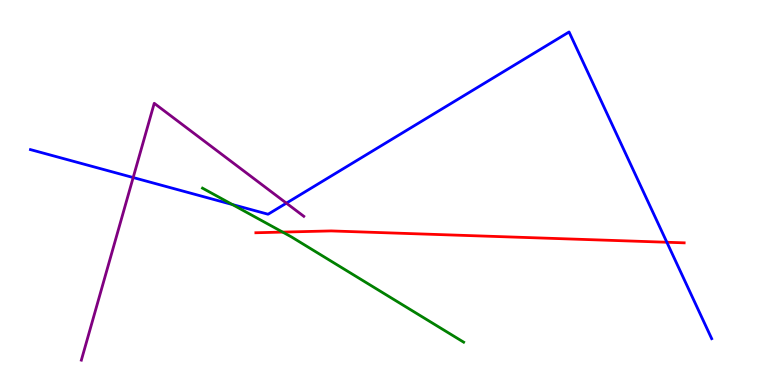[{'lines': ['blue', 'red'], 'intersections': [{'x': 8.6, 'y': 3.71}]}, {'lines': ['green', 'red'], 'intersections': [{'x': 3.65, 'y': 3.97}]}, {'lines': ['purple', 'red'], 'intersections': []}, {'lines': ['blue', 'green'], 'intersections': [{'x': 3.0, 'y': 4.69}]}, {'lines': ['blue', 'purple'], 'intersections': [{'x': 1.72, 'y': 5.39}, {'x': 3.7, 'y': 4.72}]}, {'lines': ['green', 'purple'], 'intersections': []}]